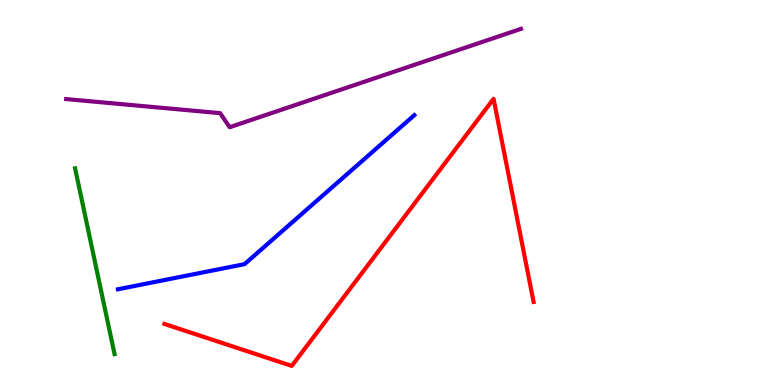[{'lines': ['blue', 'red'], 'intersections': []}, {'lines': ['green', 'red'], 'intersections': []}, {'lines': ['purple', 'red'], 'intersections': []}, {'lines': ['blue', 'green'], 'intersections': []}, {'lines': ['blue', 'purple'], 'intersections': []}, {'lines': ['green', 'purple'], 'intersections': []}]